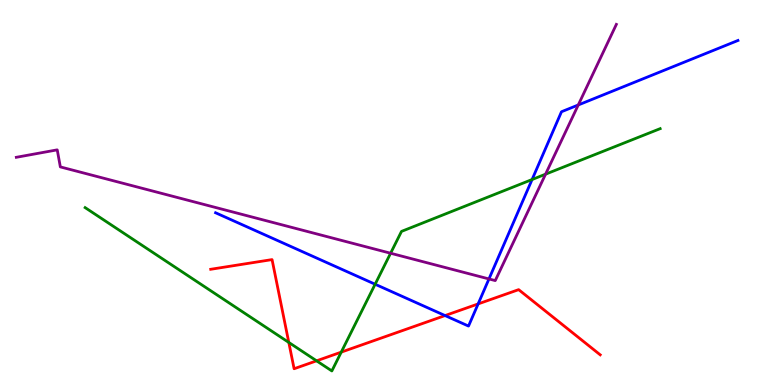[{'lines': ['blue', 'red'], 'intersections': [{'x': 5.74, 'y': 1.8}, {'x': 6.17, 'y': 2.11}]}, {'lines': ['green', 'red'], 'intersections': [{'x': 3.73, 'y': 1.11}, {'x': 4.08, 'y': 0.628}, {'x': 4.4, 'y': 0.854}]}, {'lines': ['purple', 'red'], 'intersections': []}, {'lines': ['blue', 'green'], 'intersections': [{'x': 4.84, 'y': 2.62}, {'x': 6.87, 'y': 5.34}]}, {'lines': ['blue', 'purple'], 'intersections': [{'x': 6.31, 'y': 2.75}, {'x': 7.46, 'y': 7.27}]}, {'lines': ['green', 'purple'], 'intersections': [{'x': 5.04, 'y': 3.42}, {'x': 7.04, 'y': 5.48}]}]